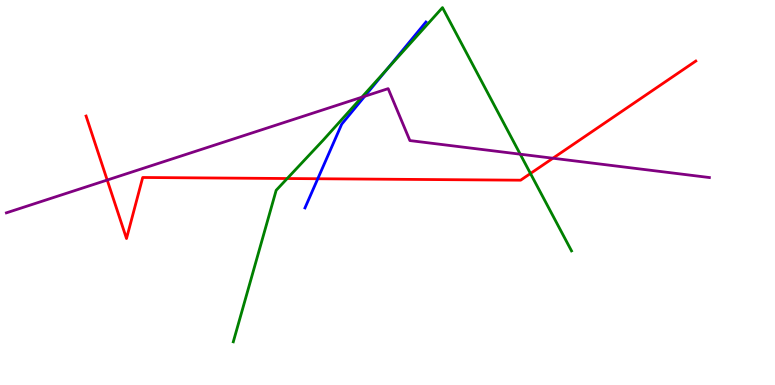[{'lines': ['blue', 'red'], 'intersections': [{'x': 4.1, 'y': 5.36}]}, {'lines': ['green', 'red'], 'intersections': [{'x': 3.71, 'y': 5.36}, {'x': 6.84, 'y': 5.49}]}, {'lines': ['purple', 'red'], 'intersections': [{'x': 1.38, 'y': 5.32}, {'x': 7.13, 'y': 5.89}]}, {'lines': ['blue', 'green'], 'intersections': [{'x': 4.99, 'y': 8.2}]}, {'lines': ['blue', 'purple'], 'intersections': [{'x': 4.71, 'y': 7.5}]}, {'lines': ['green', 'purple'], 'intersections': [{'x': 4.67, 'y': 7.48}, {'x': 6.71, 'y': 6.0}]}]